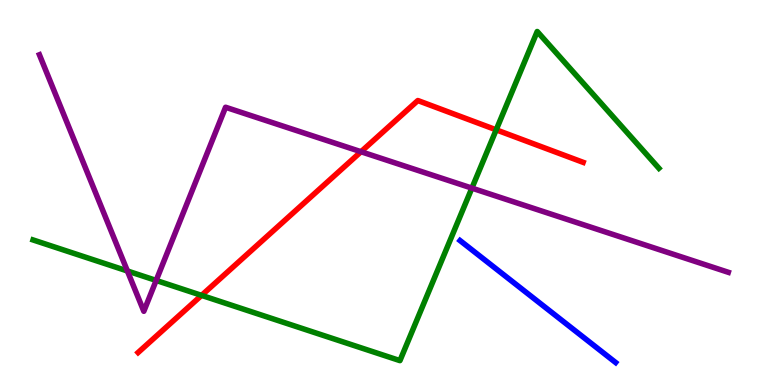[{'lines': ['blue', 'red'], 'intersections': []}, {'lines': ['green', 'red'], 'intersections': [{'x': 2.6, 'y': 2.33}, {'x': 6.4, 'y': 6.63}]}, {'lines': ['purple', 'red'], 'intersections': [{'x': 4.66, 'y': 6.06}]}, {'lines': ['blue', 'green'], 'intersections': []}, {'lines': ['blue', 'purple'], 'intersections': []}, {'lines': ['green', 'purple'], 'intersections': [{'x': 1.64, 'y': 2.96}, {'x': 2.02, 'y': 2.72}, {'x': 6.09, 'y': 5.11}]}]